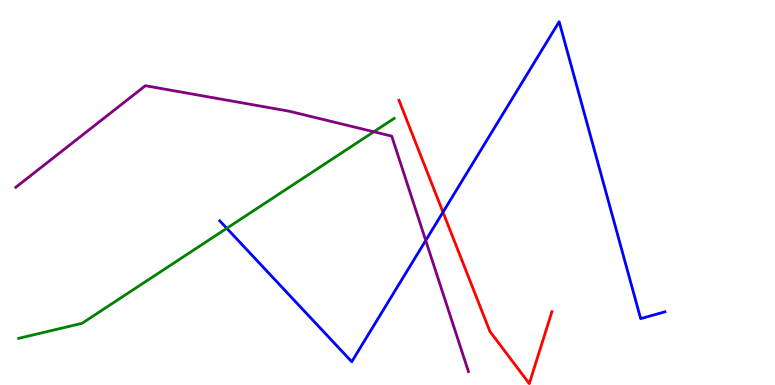[{'lines': ['blue', 'red'], 'intersections': [{'x': 5.72, 'y': 4.49}]}, {'lines': ['green', 'red'], 'intersections': []}, {'lines': ['purple', 'red'], 'intersections': []}, {'lines': ['blue', 'green'], 'intersections': [{'x': 2.93, 'y': 4.07}]}, {'lines': ['blue', 'purple'], 'intersections': [{'x': 5.49, 'y': 3.75}]}, {'lines': ['green', 'purple'], 'intersections': [{'x': 4.82, 'y': 6.58}]}]